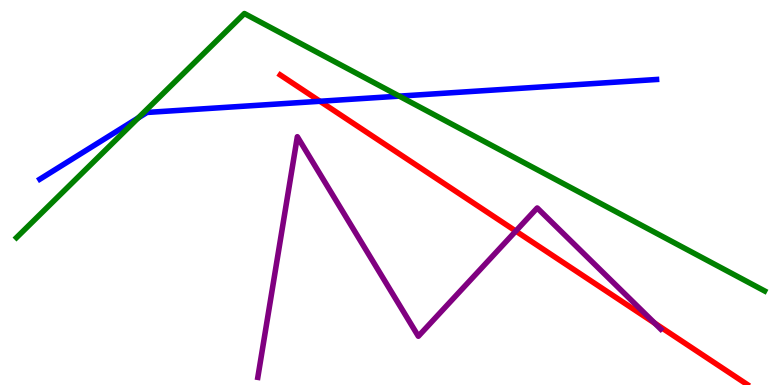[{'lines': ['blue', 'red'], 'intersections': [{'x': 4.13, 'y': 7.37}]}, {'lines': ['green', 'red'], 'intersections': []}, {'lines': ['purple', 'red'], 'intersections': [{'x': 6.66, 'y': 4.0}, {'x': 8.45, 'y': 1.61}]}, {'lines': ['blue', 'green'], 'intersections': [{'x': 1.78, 'y': 6.94}, {'x': 5.15, 'y': 7.5}]}, {'lines': ['blue', 'purple'], 'intersections': []}, {'lines': ['green', 'purple'], 'intersections': []}]